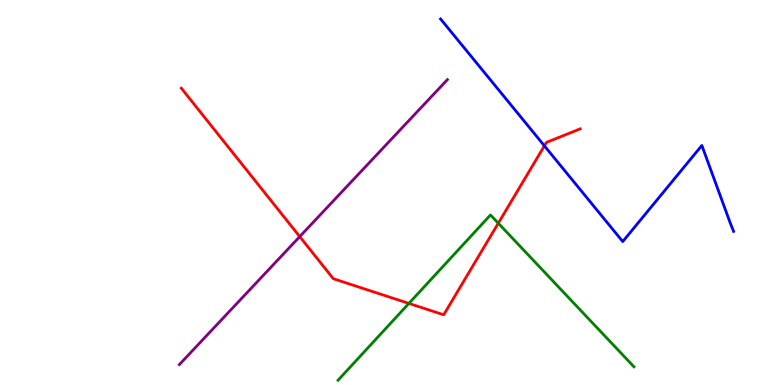[{'lines': ['blue', 'red'], 'intersections': [{'x': 7.02, 'y': 6.21}]}, {'lines': ['green', 'red'], 'intersections': [{'x': 5.28, 'y': 2.12}, {'x': 6.43, 'y': 4.2}]}, {'lines': ['purple', 'red'], 'intersections': [{'x': 3.87, 'y': 3.85}]}, {'lines': ['blue', 'green'], 'intersections': []}, {'lines': ['blue', 'purple'], 'intersections': []}, {'lines': ['green', 'purple'], 'intersections': []}]